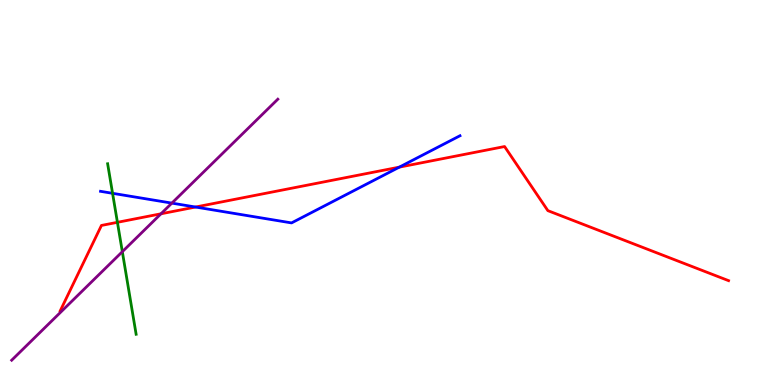[{'lines': ['blue', 'red'], 'intersections': [{'x': 2.52, 'y': 4.62}, {'x': 5.15, 'y': 5.66}]}, {'lines': ['green', 'red'], 'intersections': [{'x': 1.52, 'y': 4.23}]}, {'lines': ['purple', 'red'], 'intersections': [{'x': 2.08, 'y': 4.45}]}, {'lines': ['blue', 'green'], 'intersections': [{'x': 1.45, 'y': 4.98}]}, {'lines': ['blue', 'purple'], 'intersections': [{'x': 2.22, 'y': 4.72}]}, {'lines': ['green', 'purple'], 'intersections': [{'x': 1.58, 'y': 3.46}]}]